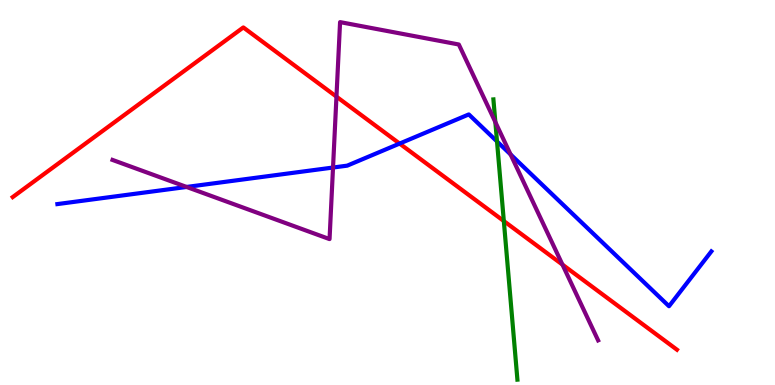[{'lines': ['blue', 'red'], 'intersections': [{'x': 5.16, 'y': 6.27}]}, {'lines': ['green', 'red'], 'intersections': [{'x': 6.5, 'y': 4.26}]}, {'lines': ['purple', 'red'], 'intersections': [{'x': 4.34, 'y': 7.49}, {'x': 7.26, 'y': 3.13}]}, {'lines': ['blue', 'green'], 'intersections': [{'x': 6.41, 'y': 6.33}]}, {'lines': ['blue', 'purple'], 'intersections': [{'x': 2.41, 'y': 5.14}, {'x': 4.3, 'y': 5.65}, {'x': 6.59, 'y': 5.99}]}, {'lines': ['green', 'purple'], 'intersections': [{'x': 6.39, 'y': 6.83}]}]